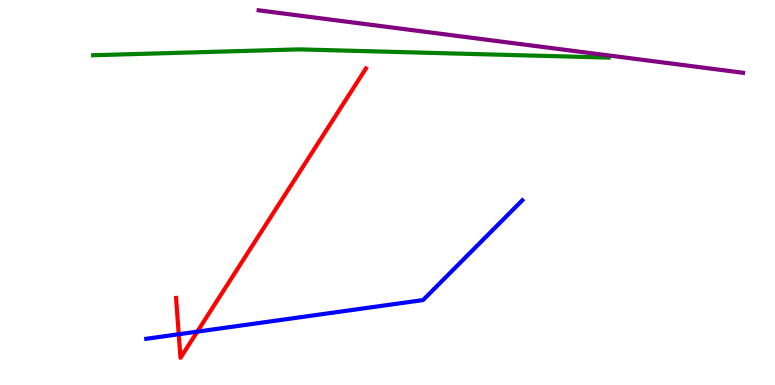[{'lines': ['blue', 'red'], 'intersections': [{'x': 2.31, 'y': 1.32}, {'x': 2.55, 'y': 1.39}]}, {'lines': ['green', 'red'], 'intersections': []}, {'lines': ['purple', 'red'], 'intersections': []}, {'lines': ['blue', 'green'], 'intersections': []}, {'lines': ['blue', 'purple'], 'intersections': []}, {'lines': ['green', 'purple'], 'intersections': []}]